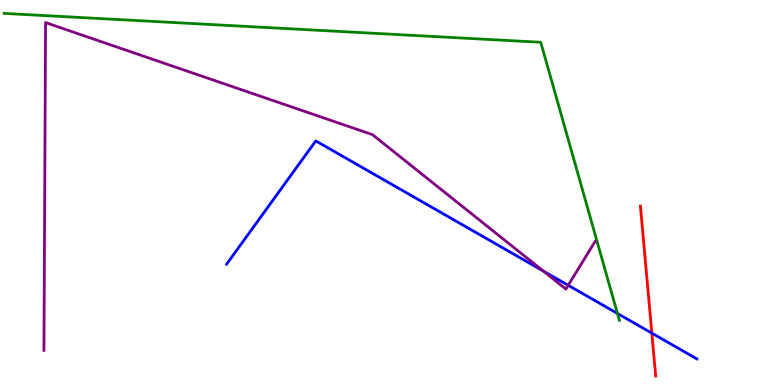[{'lines': ['blue', 'red'], 'intersections': [{'x': 8.41, 'y': 1.35}]}, {'lines': ['green', 'red'], 'intersections': []}, {'lines': ['purple', 'red'], 'intersections': []}, {'lines': ['blue', 'green'], 'intersections': [{'x': 7.97, 'y': 1.86}]}, {'lines': ['blue', 'purple'], 'intersections': [{'x': 7.01, 'y': 2.96}, {'x': 7.33, 'y': 2.59}]}, {'lines': ['green', 'purple'], 'intersections': []}]